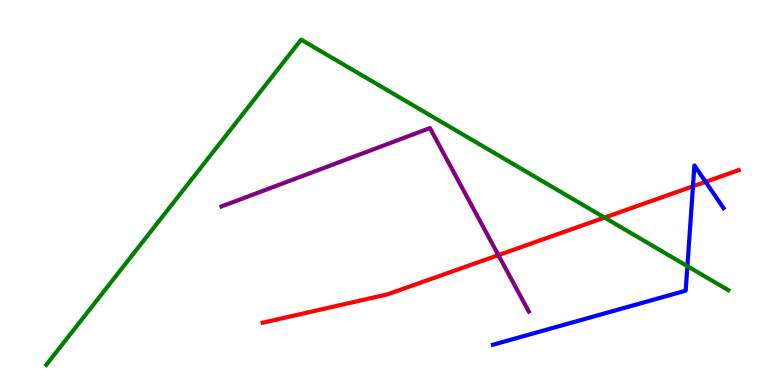[{'lines': ['blue', 'red'], 'intersections': [{'x': 8.94, 'y': 5.16}, {'x': 9.1, 'y': 5.28}]}, {'lines': ['green', 'red'], 'intersections': [{'x': 7.8, 'y': 4.35}]}, {'lines': ['purple', 'red'], 'intersections': [{'x': 6.43, 'y': 3.37}]}, {'lines': ['blue', 'green'], 'intersections': [{'x': 8.87, 'y': 3.09}]}, {'lines': ['blue', 'purple'], 'intersections': []}, {'lines': ['green', 'purple'], 'intersections': []}]